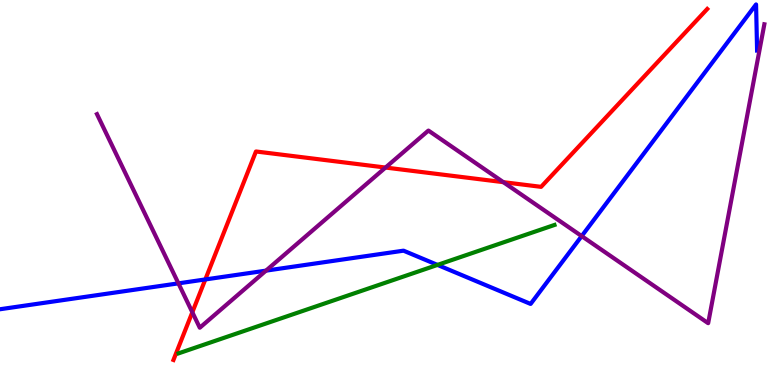[{'lines': ['blue', 'red'], 'intersections': [{'x': 2.65, 'y': 2.74}]}, {'lines': ['green', 'red'], 'intersections': []}, {'lines': ['purple', 'red'], 'intersections': [{'x': 2.48, 'y': 1.89}, {'x': 4.97, 'y': 5.65}, {'x': 6.49, 'y': 5.27}]}, {'lines': ['blue', 'green'], 'intersections': [{'x': 5.65, 'y': 3.12}]}, {'lines': ['blue', 'purple'], 'intersections': [{'x': 2.3, 'y': 2.64}, {'x': 3.43, 'y': 2.97}, {'x': 7.51, 'y': 3.87}]}, {'lines': ['green', 'purple'], 'intersections': []}]